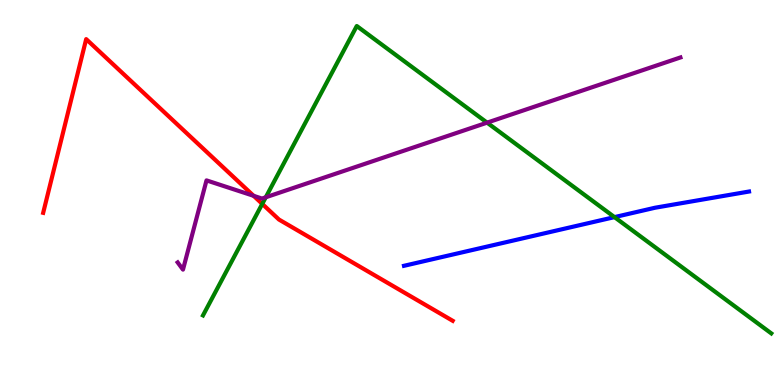[{'lines': ['blue', 'red'], 'intersections': []}, {'lines': ['green', 'red'], 'intersections': [{'x': 3.38, 'y': 4.7}]}, {'lines': ['purple', 'red'], 'intersections': [{'x': 3.27, 'y': 4.91}]}, {'lines': ['blue', 'green'], 'intersections': [{'x': 7.93, 'y': 4.36}]}, {'lines': ['blue', 'purple'], 'intersections': []}, {'lines': ['green', 'purple'], 'intersections': [{'x': 3.43, 'y': 4.88}, {'x': 6.28, 'y': 6.81}]}]